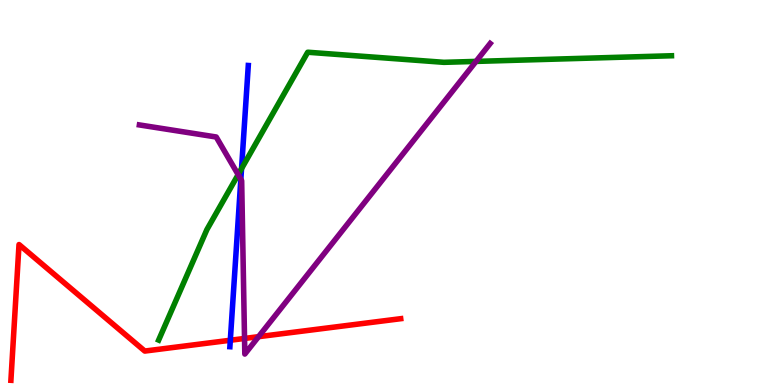[{'lines': ['blue', 'red'], 'intersections': [{'x': 2.97, 'y': 1.16}]}, {'lines': ['green', 'red'], 'intersections': []}, {'lines': ['purple', 'red'], 'intersections': [{'x': 3.16, 'y': 1.21}, {'x': 3.34, 'y': 1.26}]}, {'lines': ['blue', 'green'], 'intersections': [{'x': 3.12, 'y': 5.62}]}, {'lines': ['blue', 'purple'], 'intersections': [{'x': 3.11, 'y': 5.34}]}, {'lines': ['green', 'purple'], 'intersections': [{'x': 3.07, 'y': 5.46}, {'x': 6.14, 'y': 8.41}]}]